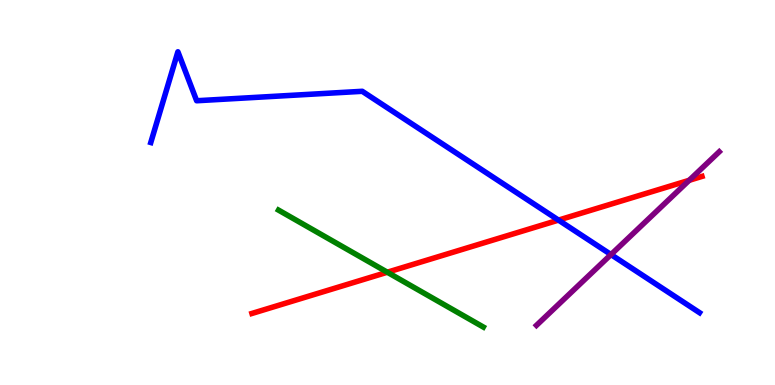[{'lines': ['blue', 'red'], 'intersections': [{'x': 7.21, 'y': 4.28}]}, {'lines': ['green', 'red'], 'intersections': [{'x': 5.0, 'y': 2.93}]}, {'lines': ['purple', 'red'], 'intersections': [{'x': 8.89, 'y': 5.32}]}, {'lines': ['blue', 'green'], 'intersections': []}, {'lines': ['blue', 'purple'], 'intersections': [{'x': 7.88, 'y': 3.39}]}, {'lines': ['green', 'purple'], 'intersections': []}]